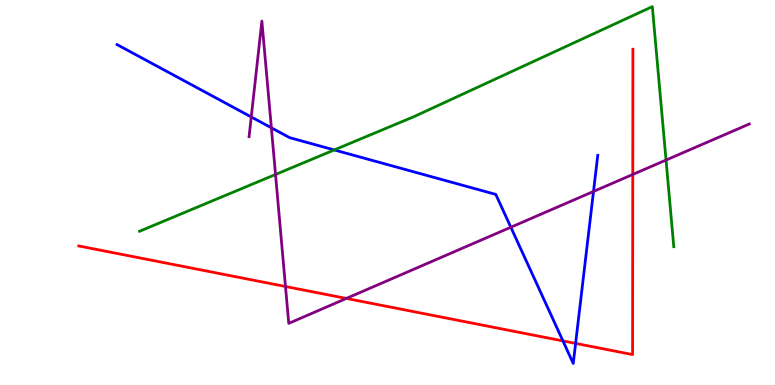[{'lines': ['blue', 'red'], 'intersections': [{'x': 7.26, 'y': 1.15}, {'x': 7.43, 'y': 1.08}]}, {'lines': ['green', 'red'], 'intersections': []}, {'lines': ['purple', 'red'], 'intersections': [{'x': 3.68, 'y': 2.56}, {'x': 4.47, 'y': 2.25}, {'x': 8.16, 'y': 5.47}]}, {'lines': ['blue', 'green'], 'intersections': [{'x': 4.31, 'y': 6.11}]}, {'lines': ['blue', 'purple'], 'intersections': [{'x': 3.24, 'y': 6.96}, {'x': 3.5, 'y': 6.68}, {'x': 6.59, 'y': 4.1}, {'x': 7.66, 'y': 5.03}]}, {'lines': ['green', 'purple'], 'intersections': [{'x': 3.56, 'y': 5.47}, {'x': 8.59, 'y': 5.84}]}]